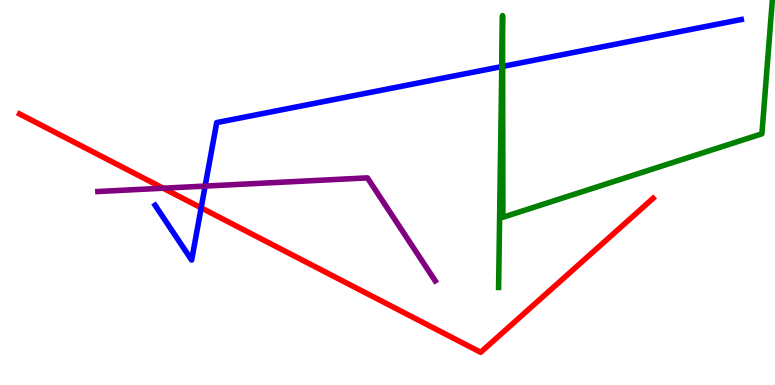[{'lines': ['blue', 'red'], 'intersections': [{'x': 2.6, 'y': 4.6}]}, {'lines': ['green', 'red'], 'intersections': []}, {'lines': ['purple', 'red'], 'intersections': [{'x': 2.11, 'y': 5.11}]}, {'lines': ['blue', 'green'], 'intersections': [{'x': 6.47, 'y': 8.27}, {'x': 6.49, 'y': 8.28}]}, {'lines': ['blue', 'purple'], 'intersections': [{'x': 2.65, 'y': 5.17}]}, {'lines': ['green', 'purple'], 'intersections': []}]